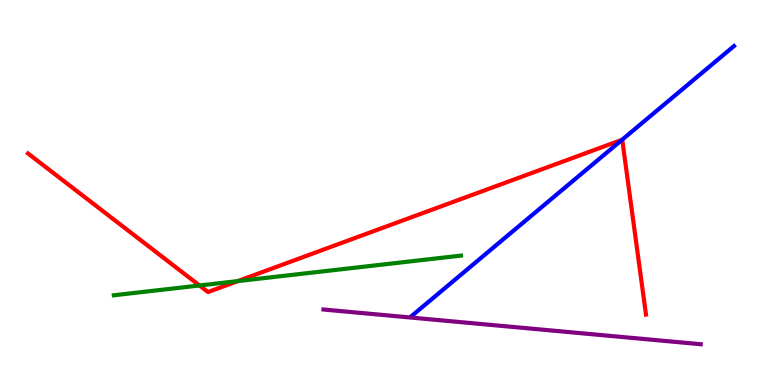[{'lines': ['blue', 'red'], 'intersections': [{'x': 8.03, 'y': 6.37}]}, {'lines': ['green', 'red'], 'intersections': [{'x': 2.57, 'y': 2.58}, {'x': 3.07, 'y': 2.7}]}, {'lines': ['purple', 'red'], 'intersections': []}, {'lines': ['blue', 'green'], 'intersections': []}, {'lines': ['blue', 'purple'], 'intersections': []}, {'lines': ['green', 'purple'], 'intersections': []}]